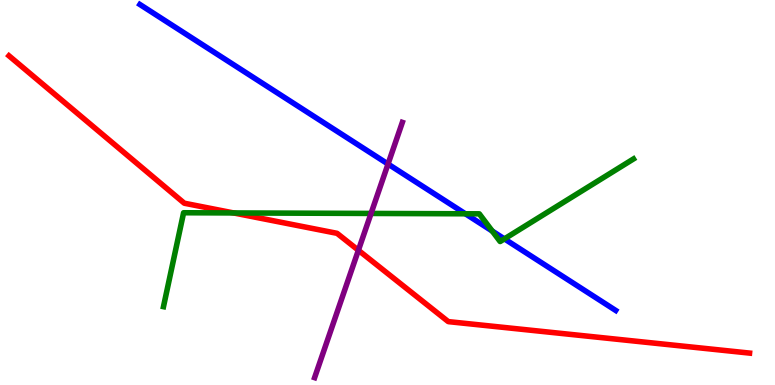[{'lines': ['blue', 'red'], 'intersections': []}, {'lines': ['green', 'red'], 'intersections': [{'x': 3.01, 'y': 4.47}]}, {'lines': ['purple', 'red'], 'intersections': [{'x': 4.62, 'y': 3.5}]}, {'lines': ['blue', 'green'], 'intersections': [{'x': 6.01, 'y': 4.45}, {'x': 6.35, 'y': 4.0}, {'x': 6.51, 'y': 3.8}]}, {'lines': ['blue', 'purple'], 'intersections': [{'x': 5.01, 'y': 5.74}]}, {'lines': ['green', 'purple'], 'intersections': [{'x': 4.79, 'y': 4.46}]}]